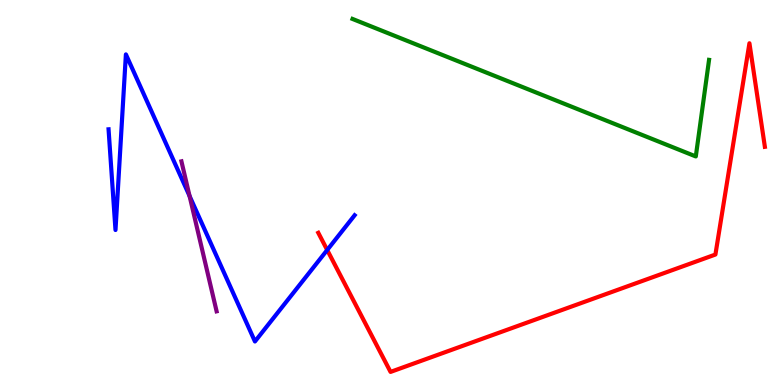[{'lines': ['blue', 'red'], 'intersections': [{'x': 4.22, 'y': 3.51}]}, {'lines': ['green', 'red'], 'intersections': []}, {'lines': ['purple', 'red'], 'intersections': []}, {'lines': ['blue', 'green'], 'intersections': []}, {'lines': ['blue', 'purple'], 'intersections': [{'x': 2.45, 'y': 4.91}]}, {'lines': ['green', 'purple'], 'intersections': []}]